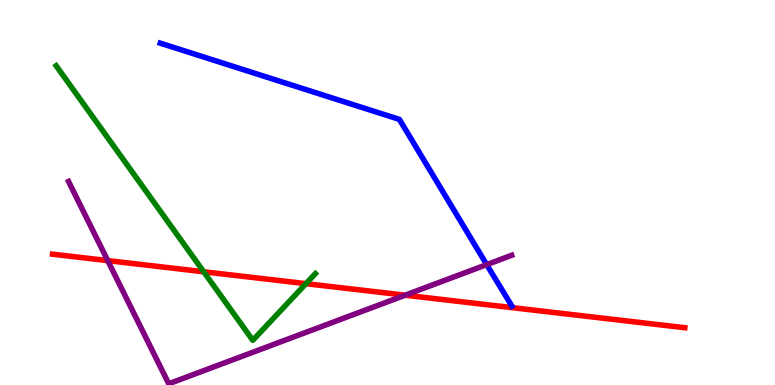[{'lines': ['blue', 'red'], 'intersections': []}, {'lines': ['green', 'red'], 'intersections': [{'x': 2.63, 'y': 2.94}, {'x': 3.95, 'y': 2.63}]}, {'lines': ['purple', 'red'], 'intersections': [{'x': 1.39, 'y': 3.23}, {'x': 5.23, 'y': 2.33}]}, {'lines': ['blue', 'green'], 'intersections': []}, {'lines': ['blue', 'purple'], 'intersections': [{'x': 6.28, 'y': 3.13}]}, {'lines': ['green', 'purple'], 'intersections': []}]